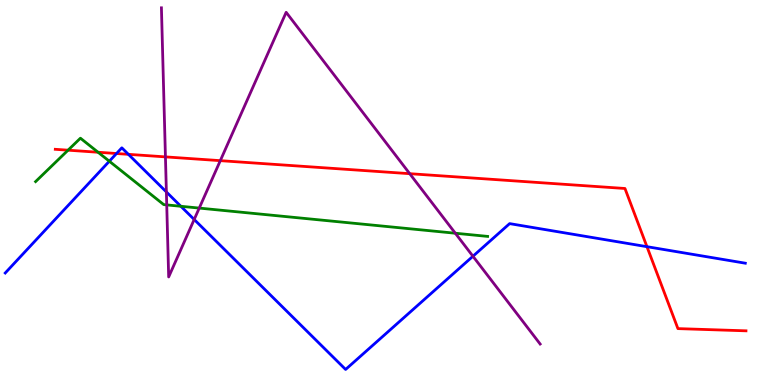[{'lines': ['blue', 'red'], 'intersections': [{'x': 1.5, 'y': 6.01}, {'x': 1.66, 'y': 5.99}, {'x': 8.35, 'y': 3.59}]}, {'lines': ['green', 'red'], 'intersections': [{'x': 0.878, 'y': 6.1}, {'x': 1.27, 'y': 6.05}]}, {'lines': ['purple', 'red'], 'intersections': [{'x': 2.13, 'y': 5.93}, {'x': 2.84, 'y': 5.83}, {'x': 5.29, 'y': 5.49}]}, {'lines': ['blue', 'green'], 'intersections': [{'x': 1.41, 'y': 5.81}, {'x': 2.33, 'y': 4.64}]}, {'lines': ['blue', 'purple'], 'intersections': [{'x': 2.15, 'y': 5.01}, {'x': 2.51, 'y': 4.3}, {'x': 6.1, 'y': 3.34}]}, {'lines': ['green', 'purple'], 'intersections': [{'x': 2.15, 'y': 4.68}, {'x': 2.57, 'y': 4.6}, {'x': 5.88, 'y': 3.94}]}]